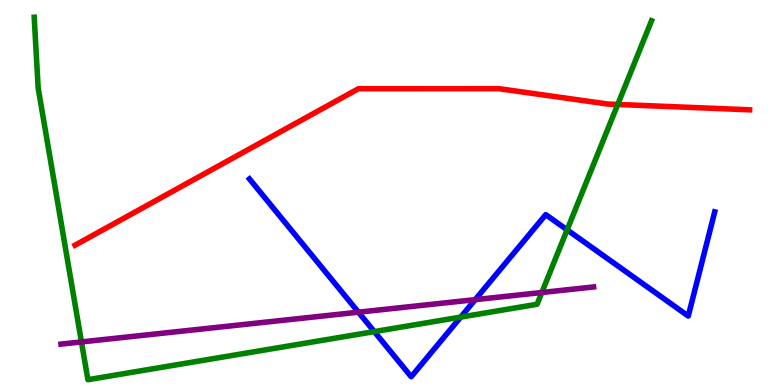[{'lines': ['blue', 'red'], 'intersections': []}, {'lines': ['green', 'red'], 'intersections': [{'x': 7.97, 'y': 7.29}]}, {'lines': ['purple', 'red'], 'intersections': []}, {'lines': ['blue', 'green'], 'intersections': [{'x': 4.83, 'y': 1.39}, {'x': 5.94, 'y': 1.76}, {'x': 7.32, 'y': 4.03}]}, {'lines': ['blue', 'purple'], 'intersections': [{'x': 4.62, 'y': 1.89}, {'x': 6.13, 'y': 2.22}]}, {'lines': ['green', 'purple'], 'intersections': [{'x': 1.05, 'y': 1.12}, {'x': 6.99, 'y': 2.4}]}]